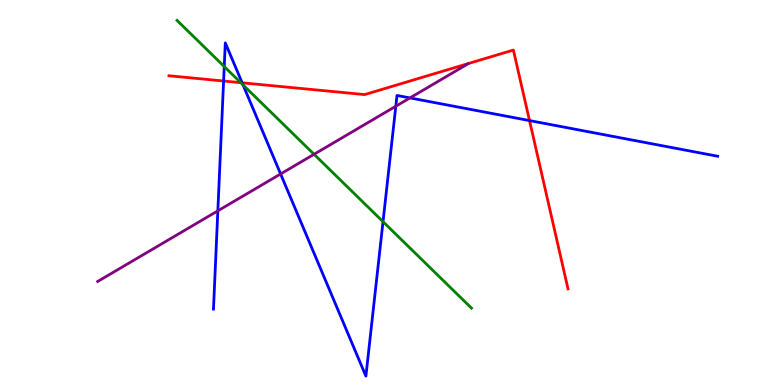[{'lines': ['blue', 'red'], 'intersections': [{'x': 2.89, 'y': 7.9}, {'x': 3.12, 'y': 7.85}, {'x': 6.83, 'y': 6.87}]}, {'lines': ['green', 'red'], 'intersections': [{'x': 3.11, 'y': 7.85}]}, {'lines': ['purple', 'red'], 'intersections': []}, {'lines': ['blue', 'green'], 'intersections': [{'x': 2.89, 'y': 8.27}, {'x': 3.14, 'y': 7.8}, {'x': 4.94, 'y': 4.24}]}, {'lines': ['blue', 'purple'], 'intersections': [{'x': 2.81, 'y': 4.52}, {'x': 3.62, 'y': 5.48}, {'x': 5.11, 'y': 7.24}, {'x': 5.29, 'y': 7.46}]}, {'lines': ['green', 'purple'], 'intersections': [{'x': 4.05, 'y': 5.99}]}]